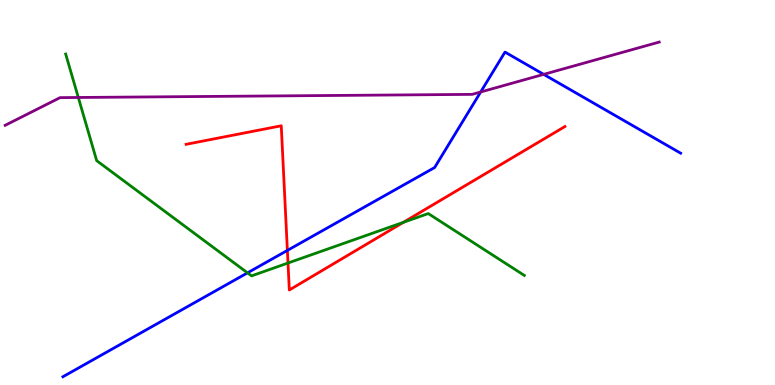[{'lines': ['blue', 'red'], 'intersections': [{'x': 3.71, 'y': 3.5}]}, {'lines': ['green', 'red'], 'intersections': [{'x': 3.72, 'y': 3.17}, {'x': 5.21, 'y': 4.23}]}, {'lines': ['purple', 'red'], 'intersections': []}, {'lines': ['blue', 'green'], 'intersections': [{'x': 3.19, 'y': 2.91}]}, {'lines': ['blue', 'purple'], 'intersections': [{'x': 6.2, 'y': 7.61}, {'x': 7.02, 'y': 8.07}]}, {'lines': ['green', 'purple'], 'intersections': [{'x': 1.01, 'y': 7.47}]}]